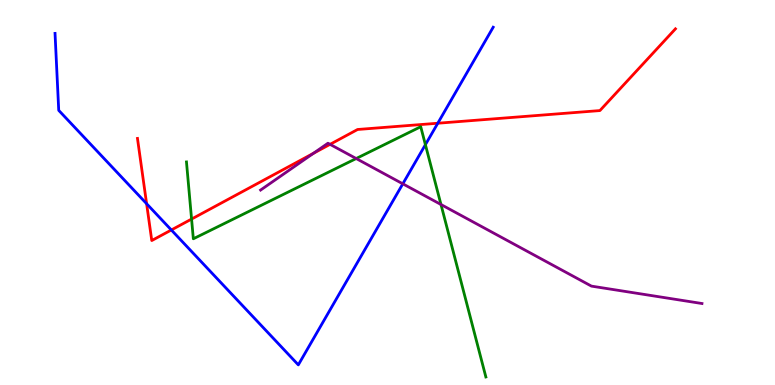[{'lines': ['blue', 'red'], 'intersections': [{'x': 1.89, 'y': 4.71}, {'x': 2.21, 'y': 4.03}, {'x': 5.65, 'y': 6.8}]}, {'lines': ['green', 'red'], 'intersections': [{'x': 2.47, 'y': 4.31}]}, {'lines': ['purple', 'red'], 'intersections': [{'x': 4.04, 'y': 6.02}, {'x': 4.26, 'y': 6.25}]}, {'lines': ['blue', 'green'], 'intersections': [{'x': 5.49, 'y': 6.24}]}, {'lines': ['blue', 'purple'], 'intersections': [{'x': 5.2, 'y': 5.23}]}, {'lines': ['green', 'purple'], 'intersections': [{'x': 4.6, 'y': 5.88}, {'x': 5.69, 'y': 4.69}]}]